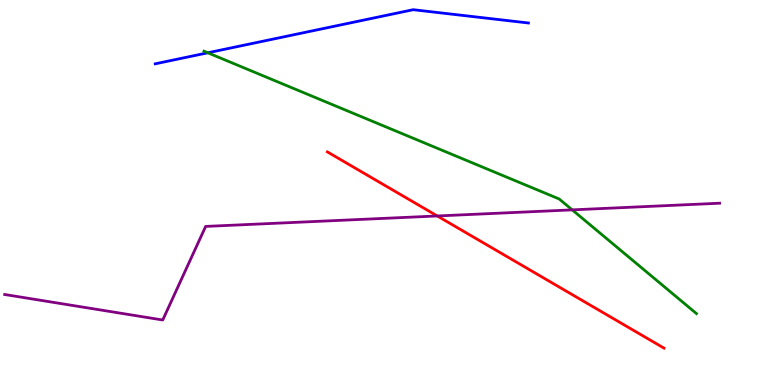[{'lines': ['blue', 'red'], 'intersections': []}, {'lines': ['green', 'red'], 'intersections': []}, {'lines': ['purple', 'red'], 'intersections': [{'x': 5.64, 'y': 4.39}]}, {'lines': ['blue', 'green'], 'intersections': [{'x': 2.68, 'y': 8.63}]}, {'lines': ['blue', 'purple'], 'intersections': []}, {'lines': ['green', 'purple'], 'intersections': [{'x': 7.38, 'y': 4.55}]}]